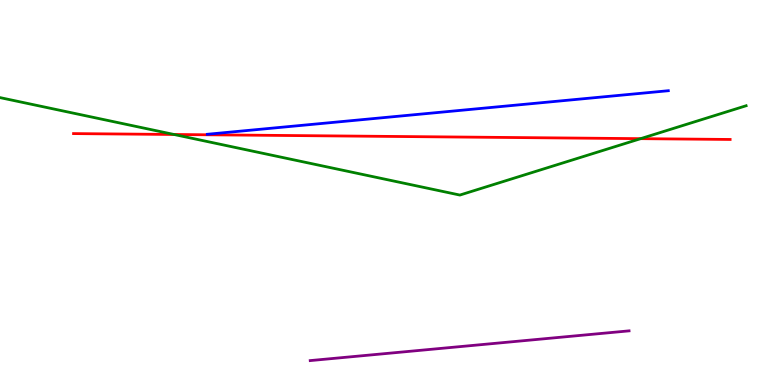[{'lines': ['blue', 'red'], 'intersections': []}, {'lines': ['green', 'red'], 'intersections': [{'x': 2.25, 'y': 6.51}, {'x': 8.27, 'y': 6.4}]}, {'lines': ['purple', 'red'], 'intersections': []}, {'lines': ['blue', 'green'], 'intersections': []}, {'lines': ['blue', 'purple'], 'intersections': []}, {'lines': ['green', 'purple'], 'intersections': []}]